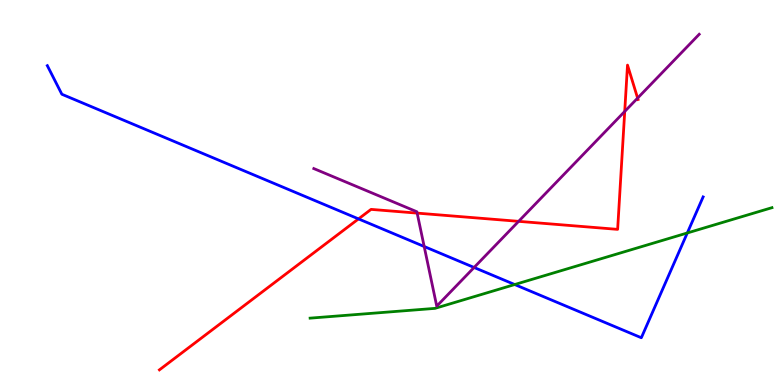[{'lines': ['blue', 'red'], 'intersections': [{'x': 4.63, 'y': 4.31}]}, {'lines': ['green', 'red'], 'intersections': []}, {'lines': ['purple', 'red'], 'intersections': [{'x': 5.38, 'y': 4.46}, {'x': 6.69, 'y': 4.25}, {'x': 8.06, 'y': 7.11}, {'x': 8.23, 'y': 7.45}]}, {'lines': ['blue', 'green'], 'intersections': [{'x': 6.64, 'y': 2.61}, {'x': 8.87, 'y': 3.95}]}, {'lines': ['blue', 'purple'], 'intersections': [{'x': 5.47, 'y': 3.6}, {'x': 6.12, 'y': 3.05}]}, {'lines': ['green', 'purple'], 'intersections': []}]